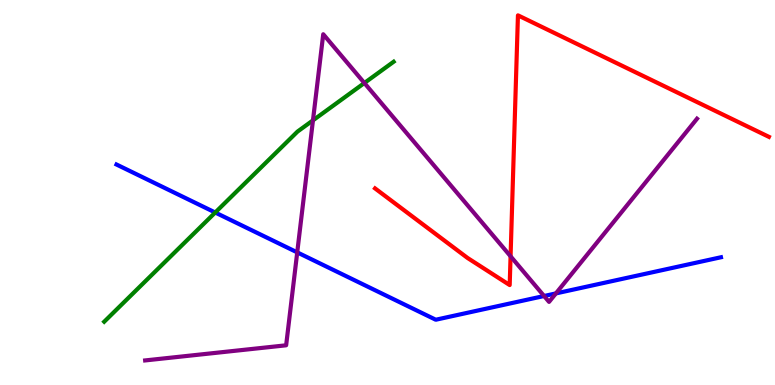[{'lines': ['blue', 'red'], 'intersections': []}, {'lines': ['green', 'red'], 'intersections': []}, {'lines': ['purple', 'red'], 'intersections': [{'x': 6.59, 'y': 3.34}]}, {'lines': ['blue', 'green'], 'intersections': [{'x': 2.78, 'y': 4.48}]}, {'lines': ['blue', 'purple'], 'intersections': [{'x': 3.84, 'y': 3.44}, {'x': 7.02, 'y': 2.31}, {'x': 7.17, 'y': 2.38}]}, {'lines': ['green', 'purple'], 'intersections': [{'x': 4.04, 'y': 6.87}, {'x': 4.7, 'y': 7.84}]}]